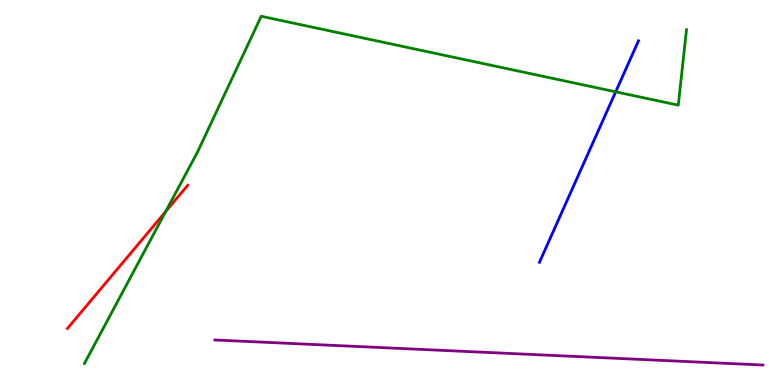[{'lines': ['blue', 'red'], 'intersections': []}, {'lines': ['green', 'red'], 'intersections': [{'x': 2.14, 'y': 4.51}]}, {'lines': ['purple', 'red'], 'intersections': []}, {'lines': ['blue', 'green'], 'intersections': [{'x': 7.94, 'y': 7.62}]}, {'lines': ['blue', 'purple'], 'intersections': []}, {'lines': ['green', 'purple'], 'intersections': []}]